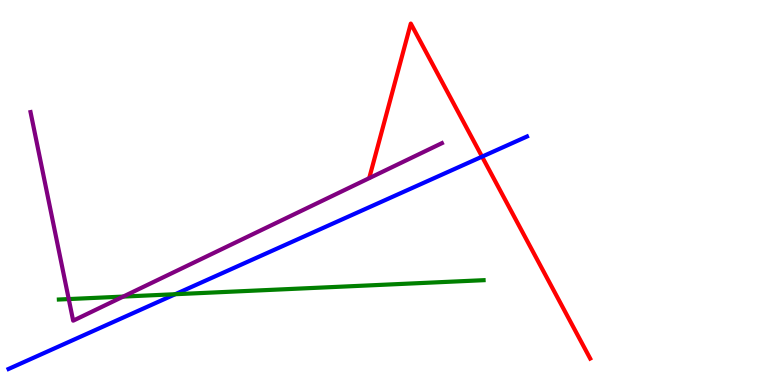[{'lines': ['blue', 'red'], 'intersections': [{'x': 6.22, 'y': 5.93}]}, {'lines': ['green', 'red'], 'intersections': []}, {'lines': ['purple', 'red'], 'intersections': []}, {'lines': ['blue', 'green'], 'intersections': [{'x': 2.26, 'y': 2.36}]}, {'lines': ['blue', 'purple'], 'intersections': []}, {'lines': ['green', 'purple'], 'intersections': [{'x': 0.887, 'y': 2.23}, {'x': 1.59, 'y': 2.3}]}]